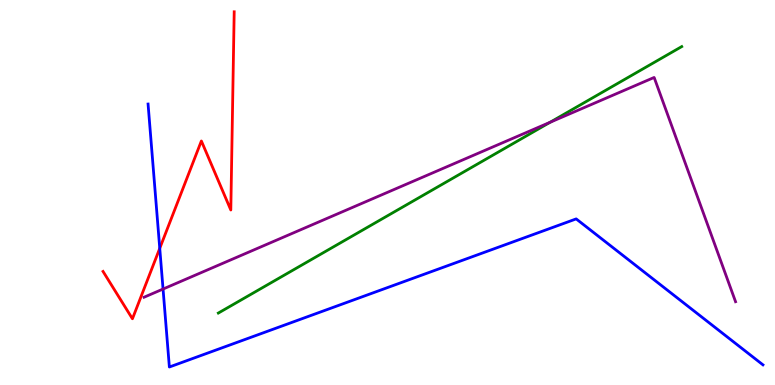[{'lines': ['blue', 'red'], 'intersections': [{'x': 2.06, 'y': 3.55}]}, {'lines': ['green', 'red'], 'intersections': []}, {'lines': ['purple', 'red'], 'intersections': []}, {'lines': ['blue', 'green'], 'intersections': []}, {'lines': ['blue', 'purple'], 'intersections': [{'x': 2.1, 'y': 2.49}]}, {'lines': ['green', 'purple'], 'intersections': [{'x': 7.1, 'y': 6.82}]}]